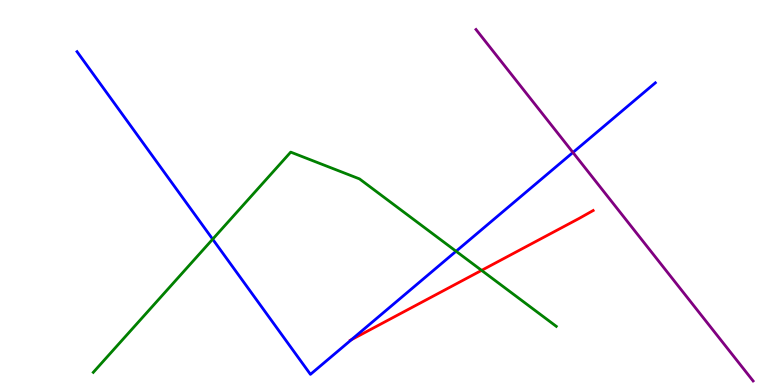[{'lines': ['blue', 'red'], 'intersections': [{'x': 4.54, 'y': 1.18}]}, {'lines': ['green', 'red'], 'intersections': [{'x': 6.21, 'y': 2.98}]}, {'lines': ['purple', 'red'], 'intersections': []}, {'lines': ['blue', 'green'], 'intersections': [{'x': 2.74, 'y': 3.79}, {'x': 5.88, 'y': 3.47}]}, {'lines': ['blue', 'purple'], 'intersections': [{'x': 7.39, 'y': 6.04}]}, {'lines': ['green', 'purple'], 'intersections': []}]